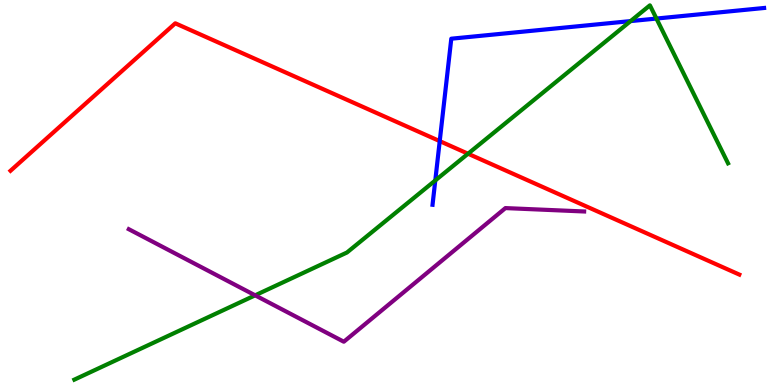[{'lines': ['blue', 'red'], 'intersections': [{'x': 5.67, 'y': 6.33}]}, {'lines': ['green', 'red'], 'intersections': [{'x': 6.04, 'y': 6.01}]}, {'lines': ['purple', 'red'], 'intersections': []}, {'lines': ['blue', 'green'], 'intersections': [{'x': 5.62, 'y': 5.31}, {'x': 8.14, 'y': 9.45}, {'x': 8.47, 'y': 9.52}]}, {'lines': ['blue', 'purple'], 'intersections': []}, {'lines': ['green', 'purple'], 'intersections': [{'x': 3.29, 'y': 2.33}]}]